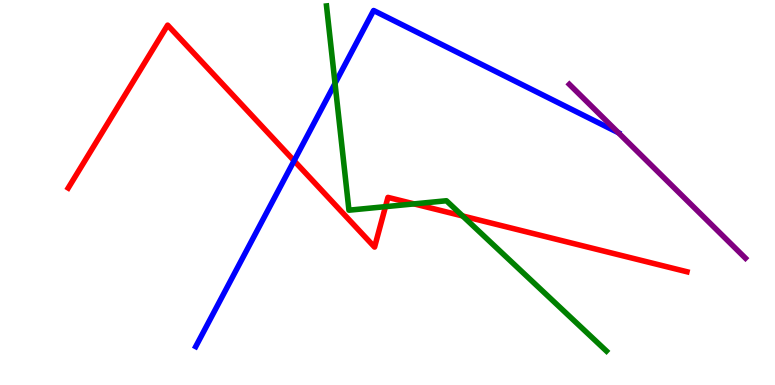[{'lines': ['blue', 'red'], 'intersections': [{'x': 3.79, 'y': 5.82}]}, {'lines': ['green', 'red'], 'intersections': [{'x': 4.97, 'y': 4.63}, {'x': 5.34, 'y': 4.7}, {'x': 5.97, 'y': 4.39}]}, {'lines': ['purple', 'red'], 'intersections': []}, {'lines': ['blue', 'green'], 'intersections': [{'x': 4.32, 'y': 7.83}]}, {'lines': ['blue', 'purple'], 'intersections': [{'x': 7.98, 'y': 6.55}]}, {'lines': ['green', 'purple'], 'intersections': []}]